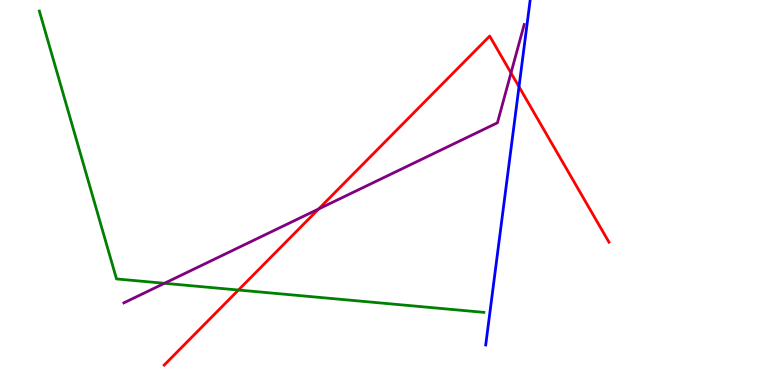[{'lines': ['blue', 'red'], 'intersections': [{'x': 6.7, 'y': 7.75}]}, {'lines': ['green', 'red'], 'intersections': [{'x': 3.08, 'y': 2.47}]}, {'lines': ['purple', 'red'], 'intersections': [{'x': 4.11, 'y': 4.57}, {'x': 6.59, 'y': 8.11}]}, {'lines': ['blue', 'green'], 'intersections': []}, {'lines': ['blue', 'purple'], 'intersections': []}, {'lines': ['green', 'purple'], 'intersections': [{'x': 2.12, 'y': 2.64}]}]